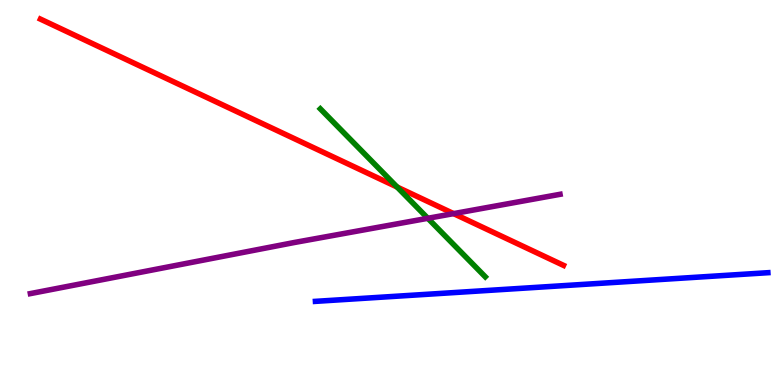[{'lines': ['blue', 'red'], 'intersections': []}, {'lines': ['green', 'red'], 'intersections': [{'x': 5.12, 'y': 5.14}]}, {'lines': ['purple', 'red'], 'intersections': [{'x': 5.85, 'y': 4.45}]}, {'lines': ['blue', 'green'], 'intersections': []}, {'lines': ['blue', 'purple'], 'intersections': []}, {'lines': ['green', 'purple'], 'intersections': [{'x': 5.52, 'y': 4.33}]}]